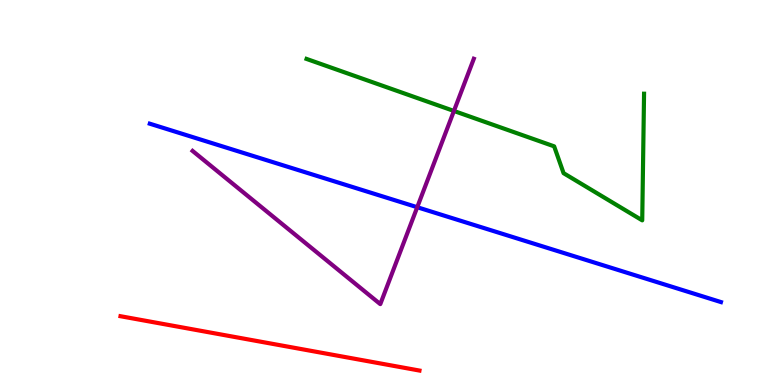[{'lines': ['blue', 'red'], 'intersections': []}, {'lines': ['green', 'red'], 'intersections': []}, {'lines': ['purple', 'red'], 'intersections': []}, {'lines': ['blue', 'green'], 'intersections': []}, {'lines': ['blue', 'purple'], 'intersections': [{'x': 5.38, 'y': 4.62}]}, {'lines': ['green', 'purple'], 'intersections': [{'x': 5.86, 'y': 7.12}]}]